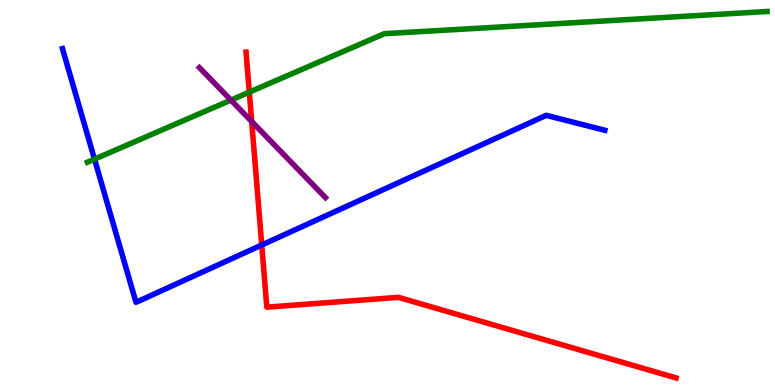[{'lines': ['blue', 'red'], 'intersections': [{'x': 3.38, 'y': 3.64}]}, {'lines': ['green', 'red'], 'intersections': [{'x': 3.22, 'y': 7.61}]}, {'lines': ['purple', 'red'], 'intersections': [{'x': 3.25, 'y': 6.84}]}, {'lines': ['blue', 'green'], 'intersections': [{'x': 1.22, 'y': 5.87}]}, {'lines': ['blue', 'purple'], 'intersections': []}, {'lines': ['green', 'purple'], 'intersections': [{'x': 2.98, 'y': 7.4}]}]